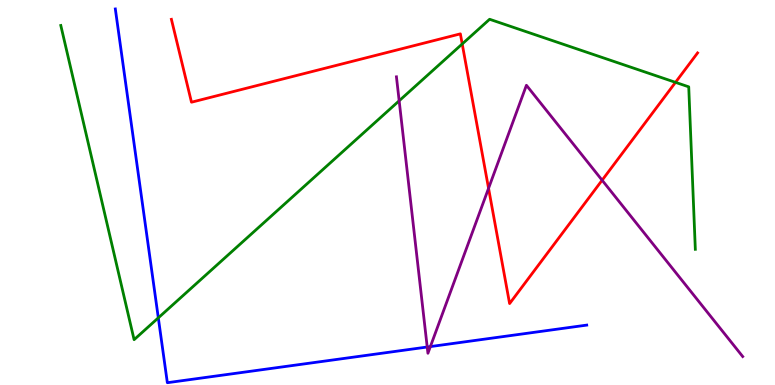[{'lines': ['blue', 'red'], 'intersections': []}, {'lines': ['green', 'red'], 'intersections': [{'x': 5.96, 'y': 8.86}, {'x': 8.72, 'y': 7.86}]}, {'lines': ['purple', 'red'], 'intersections': [{'x': 6.3, 'y': 5.11}, {'x': 7.77, 'y': 5.32}]}, {'lines': ['blue', 'green'], 'intersections': [{'x': 2.04, 'y': 1.74}]}, {'lines': ['blue', 'purple'], 'intersections': [{'x': 5.51, 'y': 0.987}, {'x': 5.55, 'y': 0.998}]}, {'lines': ['green', 'purple'], 'intersections': [{'x': 5.15, 'y': 7.38}]}]